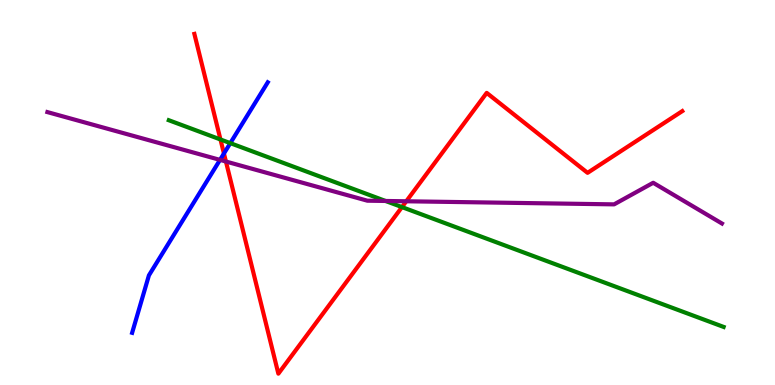[{'lines': ['blue', 'red'], 'intersections': [{'x': 2.89, 'y': 6.01}]}, {'lines': ['green', 'red'], 'intersections': [{'x': 2.84, 'y': 6.38}, {'x': 5.19, 'y': 4.62}]}, {'lines': ['purple', 'red'], 'intersections': [{'x': 2.92, 'y': 5.8}, {'x': 5.24, 'y': 4.77}]}, {'lines': ['blue', 'green'], 'intersections': [{'x': 2.97, 'y': 6.28}]}, {'lines': ['blue', 'purple'], 'intersections': [{'x': 2.84, 'y': 5.85}]}, {'lines': ['green', 'purple'], 'intersections': [{'x': 4.97, 'y': 4.78}]}]